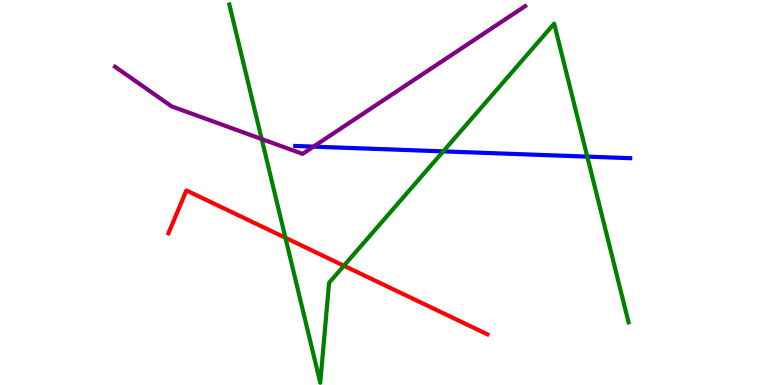[{'lines': ['blue', 'red'], 'intersections': []}, {'lines': ['green', 'red'], 'intersections': [{'x': 3.68, 'y': 3.82}, {'x': 4.44, 'y': 3.1}]}, {'lines': ['purple', 'red'], 'intersections': []}, {'lines': ['blue', 'green'], 'intersections': [{'x': 5.72, 'y': 6.07}, {'x': 7.58, 'y': 5.93}]}, {'lines': ['blue', 'purple'], 'intersections': [{'x': 4.04, 'y': 6.19}]}, {'lines': ['green', 'purple'], 'intersections': [{'x': 3.38, 'y': 6.39}]}]